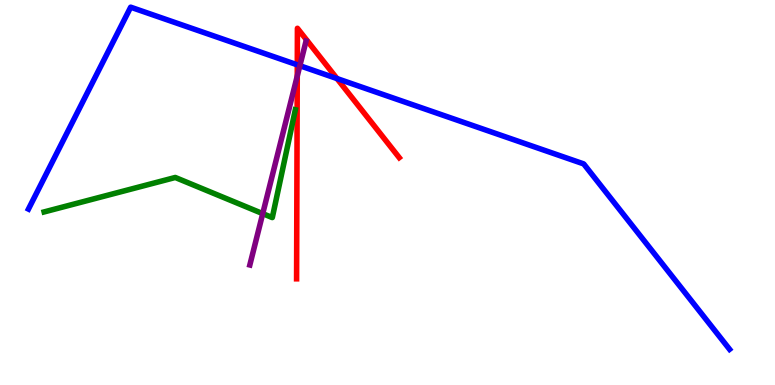[{'lines': ['blue', 'red'], 'intersections': [{'x': 3.84, 'y': 8.32}, {'x': 4.35, 'y': 7.96}]}, {'lines': ['green', 'red'], 'intersections': []}, {'lines': ['purple', 'red'], 'intersections': [{'x': 3.84, 'y': 8.02}]}, {'lines': ['blue', 'green'], 'intersections': []}, {'lines': ['blue', 'purple'], 'intersections': [{'x': 3.87, 'y': 8.29}]}, {'lines': ['green', 'purple'], 'intersections': [{'x': 3.39, 'y': 4.45}]}]